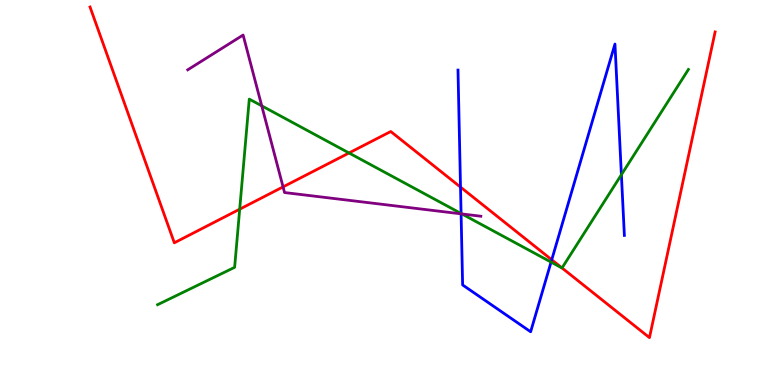[{'lines': ['blue', 'red'], 'intersections': [{'x': 5.94, 'y': 5.14}, {'x': 7.12, 'y': 3.25}]}, {'lines': ['green', 'red'], 'intersections': [{'x': 3.09, 'y': 4.57}, {'x': 4.5, 'y': 6.03}, {'x': 7.25, 'y': 3.04}]}, {'lines': ['purple', 'red'], 'intersections': [{'x': 3.65, 'y': 5.15}]}, {'lines': ['blue', 'green'], 'intersections': [{'x': 5.95, 'y': 4.45}, {'x': 7.11, 'y': 3.19}, {'x': 8.02, 'y': 5.46}]}, {'lines': ['blue', 'purple'], 'intersections': [{'x': 5.95, 'y': 4.45}]}, {'lines': ['green', 'purple'], 'intersections': [{'x': 3.38, 'y': 7.25}, {'x': 5.96, 'y': 4.44}]}]